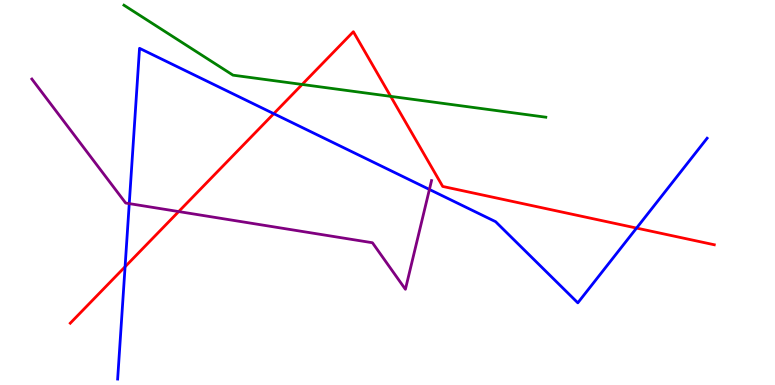[{'lines': ['blue', 'red'], 'intersections': [{'x': 1.61, 'y': 3.07}, {'x': 3.53, 'y': 7.05}, {'x': 8.21, 'y': 4.08}]}, {'lines': ['green', 'red'], 'intersections': [{'x': 3.9, 'y': 7.81}, {'x': 5.04, 'y': 7.5}]}, {'lines': ['purple', 'red'], 'intersections': [{'x': 2.31, 'y': 4.5}]}, {'lines': ['blue', 'green'], 'intersections': []}, {'lines': ['blue', 'purple'], 'intersections': [{'x': 1.67, 'y': 4.71}, {'x': 5.54, 'y': 5.08}]}, {'lines': ['green', 'purple'], 'intersections': []}]